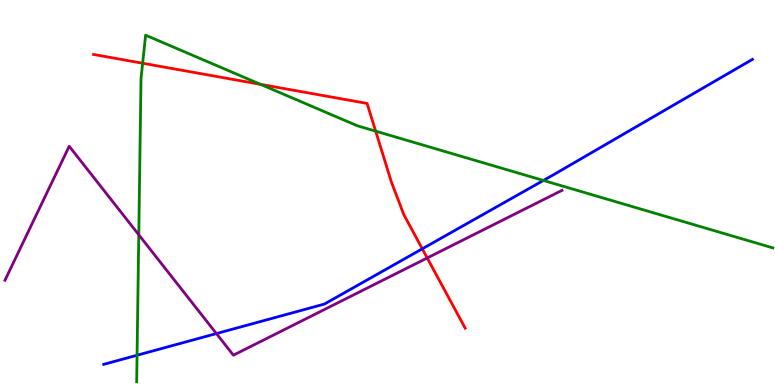[{'lines': ['blue', 'red'], 'intersections': [{'x': 5.45, 'y': 3.54}]}, {'lines': ['green', 'red'], 'intersections': [{'x': 1.84, 'y': 8.36}, {'x': 3.36, 'y': 7.81}, {'x': 4.85, 'y': 6.59}]}, {'lines': ['purple', 'red'], 'intersections': [{'x': 5.51, 'y': 3.3}]}, {'lines': ['blue', 'green'], 'intersections': [{'x': 1.77, 'y': 0.773}, {'x': 7.01, 'y': 5.31}]}, {'lines': ['blue', 'purple'], 'intersections': [{'x': 2.79, 'y': 1.34}]}, {'lines': ['green', 'purple'], 'intersections': [{'x': 1.79, 'y': 3.9}]}]